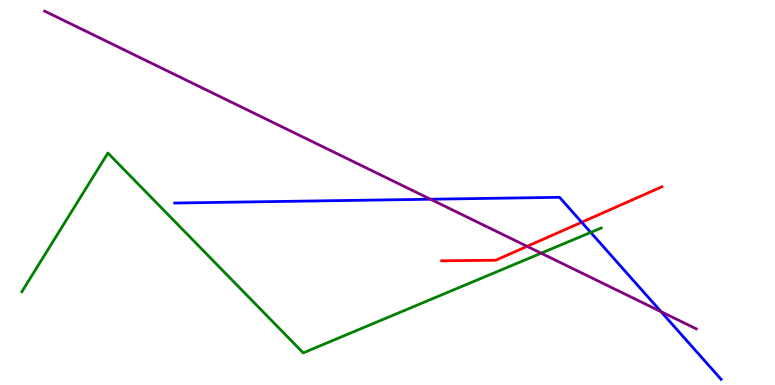[{'lines': ['blue', 'red'], 'intersections': [{'x': 7.51, 'y': 4.23}]}, {'lines': ['green', 'red'], 'intersections': []}, {'lines': ['purple', 'red'], 'intersections': [{'x': 6.8, 'y': 3.6}]}, {'lines': ['blue', 'green'], 'intersections': [{'x': 7.62, 'y': 3.96}]}, {'lines': ['blue', 'purple'], 'intersections': [{'x': 5.55, 'y': 4.83}, {'x': 8.53, 'y': 1.91}]}, {'lines': ['green', 'purple'], 'intersections': [{'x': 6.98, 'y': 3.42}]}]